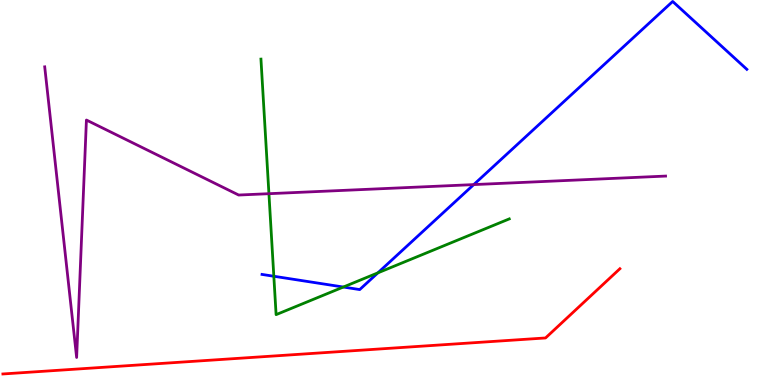[{'lines': ['blue', 'red'], 'intersections': []}, {'lines': ['green', 'red'], 'intersections': []}, {'lines': ['purple', 'red'], 'intersections': []}, {'lines': ['blue', 'green'], 'intersections': [{'x': 3.53, 'y': 2.82}, {'x': 4.43, 'y': 2.54}, {'x': 4.88, 'y': 2.91}]}, {'lines': ['blue', 'purple'], 'intersections': [{'x': 6.11, 'y': 5.21}]}, {'lines': ['green', 'purple'], 'intersections': [{'x': 3.47, 'y': 4.97}]}]